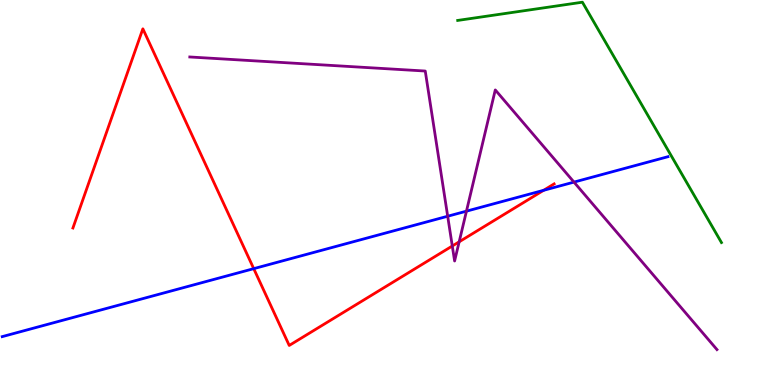[{'lines': ['blue', 'red'], 'intersections': [{'x': 3.27, 'y': 3.02}, {'x': 7.01, 'y': 5.06}]}, {'lines': ['green', 'red'], 'intersections': []}, {'lines': ['purple', 'red'], 'intersections': [{'x': 5.84, 'y': 3.61}, {'x': 5.92, 'y': 3.72}]}, {'lines': ['blue', 'green'], 'intersections': []}, {'lines': ['blue', 'purple'], 'intersections': [{'x': 5.78, 'y': 4.38}, {'x': 6.02, 'y': 4.52}, {'x': 7.41, 'y': 5.27}]}, {'lines': ['green', 'purple'], 'intersections': []}]